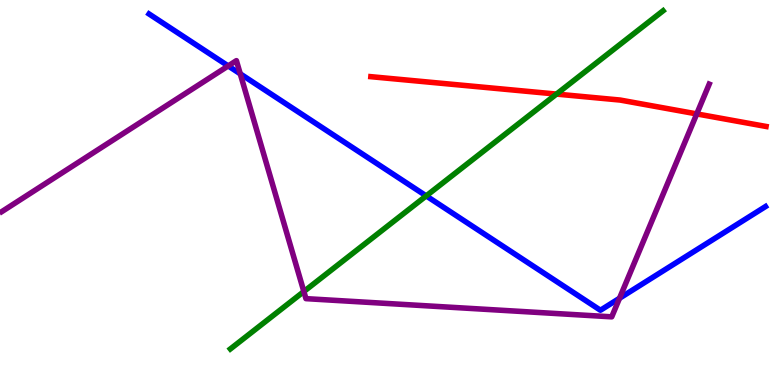[{'lines': ['blue', 'red'], 'intersections': []}, {'lines': ['green', 'red'], 'intersections': [{'x': 7.18, 'y': 7.56}]}, {'lines': ['purple', 'red'], 'intersections': [{'x': 8.99, 'y': 7.04}]}, {'lines': ['blue', 'green'], 'intersections': [{'x': 5.5, 'y': 4.91}]}, {'lines': ['blue', 'purple'], 'intersections': [{'x': 2.94, 'y': 8.29}, {'x': 3.1, 'y': 8.08}, {'x': 7.99, 'y': 2.25}]}, {'lines': ['green', 'purple'], 'intersections': [{'x': 3.92, 'y': 2.43}]}]